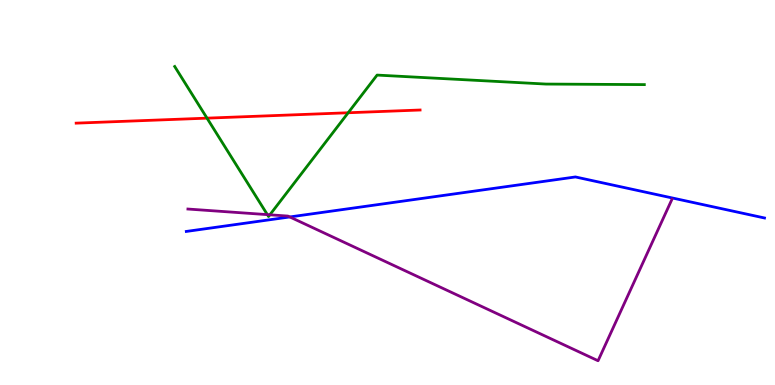[{'lines': ['blue', 'red'], 'intersections': []}, {'lines': ['green', 'red'], 'intersections': [{'x': 2.67, 'y': 6.93}, {'x': 4.49, 'y': 7.07}]}, {'lines': ['purple', 'red'], 'intersections': []}, {'lines': ['blue', 'green'], 'intersections': []}, {'lines': ['blue', 'purple'], 'intersections': [{'x': 3.74, 'y': 4.36}]}, {'lines': ['green', 'purple'], 'intersections': [{'x': 3.45, 'y': 4.43}, {'x': 3.48, 'y': 4.42}]}]